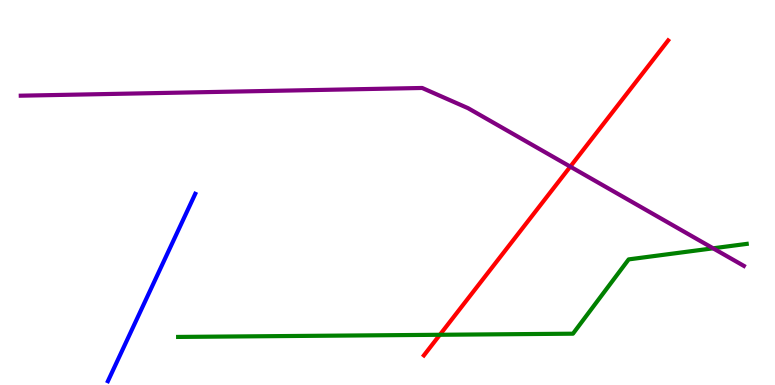[{'lines': ['blue', 'red'], 'intersections': []}, {'lines': ['green', 'red'], 'intersections': [{'x': 5.68, 'y': 1.3}]}, {'lines': ['purple', 'red'], 'intersections': [{'x': 7.36, 'y': 5.67}]}, {'lines': ['blue', 'green'], 'intersections': []}, {'lines': ['blue', 'purple'], 'intersections': []}, {'lines': ['green', 'purple'], 'intersections': [{'x': 9.2, 'y': 3.55}]}]